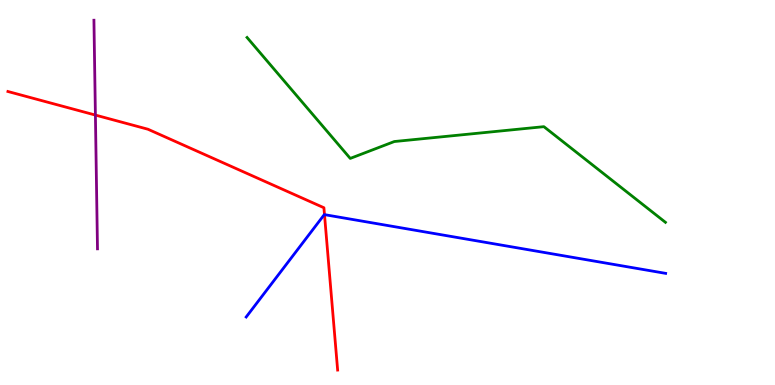[{'lines': ['blue', 'red'], 'intersections': [{'x': 4.19, 'y': 4.42}]}, {'lines': ['green', 'red'], 'intersections': []}, {'lines': ['purple', 'red'], 'intersections': [{'x': 1.23, 'y': 7.01}]}, {'lines': ['blue', 'green'], 'intersections': []}, {'lines': ['blue', 'purple'], 'intersections': []}, {'lines': ['green', 'purple'], 'intersections': []}]